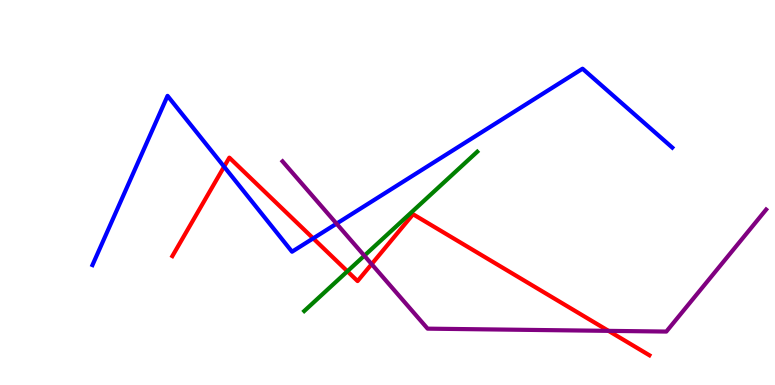[{'lines': ['blue', 'red'], 'intersections': [{'x': 2.89, 'y': 5.67}, {'x': 4.04, 'y': 3.81}]}, {'lines': ['green', 'red'], 'intersections': [{'x': 4.48, 'y': 2.95}]}, {'lines': ['purple', 'red'], 'intersections': [{'x': 4.8, 'y': 3.14}, {'x': 7.85, 'y': 1.41}]}, {'lines': ['blue', 'green'], 'intersections': []}, {'lines': ['blue', 'purple'], 'intersections': [{'x': 4.34, 'y': 4.19}]}, {'lines': ['green', 'purple'], 'intersections': [{'x': 4.7, 'y': 3.36}]}]